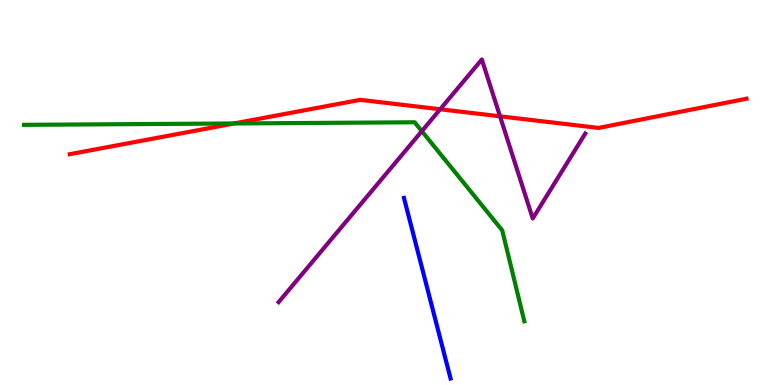[{'lines': ['blue', 'red'], 'intersections': []}, {'lines': ['green', 'red'], 'intersections': [{'x': 3.02, 'y': 6.79}]}, {'lines': ['purple', 'red'], 'intersections': [{'x': 5.68, 'y': 7.16}, {'x': 6.45, 'y': 6.98}]}, {'lines': ['blue', 'green'], 'intersections': []}, {'lines': ['blue', 'purple'], 'intersections': []}, {'lines': ['green', 'purple'], 'intersections': [{'x': 5.44, 'y': 6.59}]}]